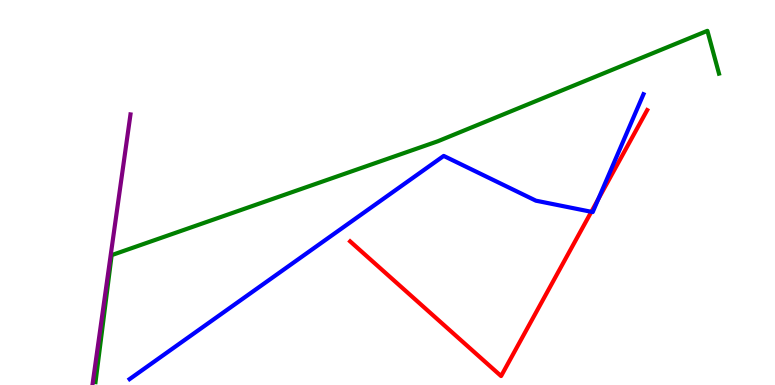[{'lines': ['blue', 'red'], 'intersections': [{'x': 7.63, 'y': 4.5}, {'x': 7.72, 'y': 4.83}]}, {'lines': ['green', 'red'], 'intersections': []}, {'lines': ['purple', 'red'], 'intersections': []}, {'lines': ['blue', 'green'], 'intersections': []}, {'lines': ['blue', 'purple'], 'intersections': []}, {'lines': ['green', 'purple'], 'intersections': []}]